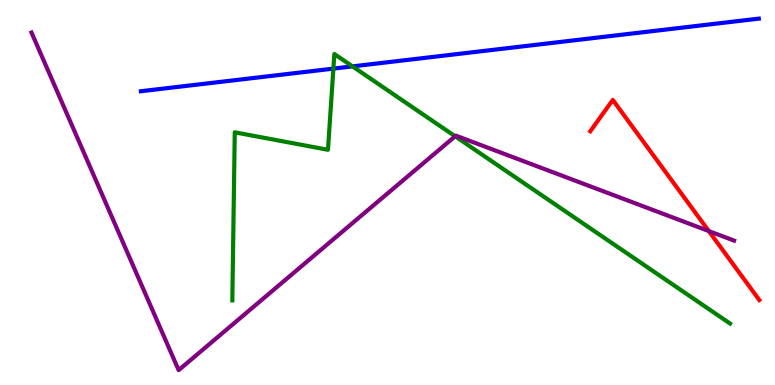[{'lines': ['blue', 'red'], 'intersections': []}, {'lines': ['green', 'red'], 'intersections': []}, {'lines': ['purple', 'red'], 'intersections': [{'x': 9.15, 'y': 4.0}]}, {'lines': ['blue', 'green'], 'intersections': [{'x': 4.3, 'y': 8.22}, {'x': 4.55, 'y': 8.28}]}, {'lines': ['blue', 'purple'], 'intersections': []}, {'lines': ['green', 'purple'], 'intersections': [{'x': 5.87, 'y': 6.46}]}]